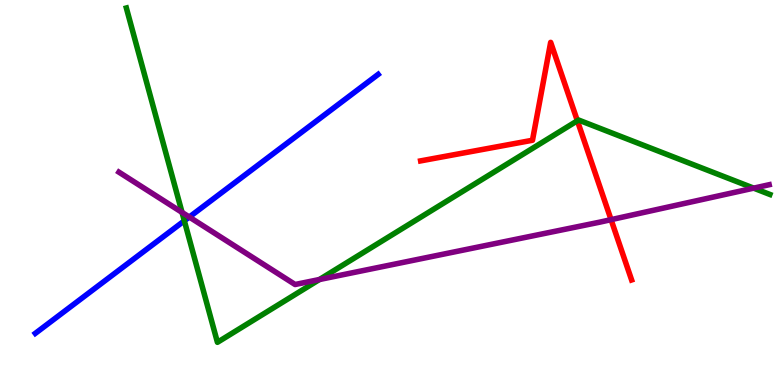[{'lines': ['blue', 'red'], 'intersections': []}, {'lines': ['green', 'red'], 'intersections': [{'x': 7.45, 'y': 6.86}]}, {'lines': ['purple', 'red'], 'intersections': [{'x': 7.88, 'y': 4.29}]}, {'lines': ['blue', 'green'], 'intersections': [{'x': 2.38, 'y': 4.27}]}, {'lines': ['blue', 'purple'], 'intersections': [{'x': 2.44, 'y': 4.36}]}, {'lines': ['green', 'purple'], 'intersections': [{'x': 2.35, 'y': 4.48}, {'x': 4.12, 'y': 2.74}, {'x': 9.72, 'y': 5.11}]}]